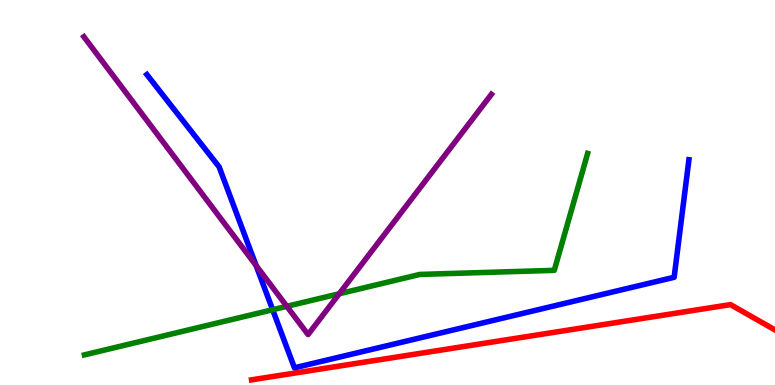[{'lines': ['blue', 'red'], 'intersections': []}, {'lines': ['green', 'red'], 'intersections': []}, {'lines': ['purple', 'red'], 'intersections': []}, {'lines': ['blue', 'green'], 'intersections': [{'x': 3.52, 'y': 1.96}]}, {'lines': ['blue', 'purple'], 'intersections': [{'x': 3.3, 'y': 3.1}]}, {'lines': ['green', 'purple'], 'intersections': [{'x': 3.7, 'y': 2.04}, {'x': 4.38, 'y': 2.37}]}]